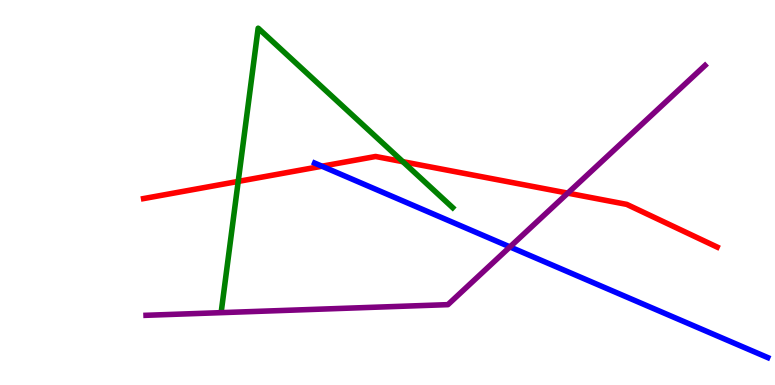[{'lines': ['blue', 'red'], 'intersections': [{'x': 4.15, 'y': 5.68}]}, {'lines': ['green', 'red'], 'intersections': [{'x': 3.07, 'y': 5.29}, {'x': 5.2, 'y': 5.8}]}, {'lines': ['purple', 'red'], 'intersections': [{'x': 7.33, 'y': 4.98}]}, {'lines': ['blue', 'green'], 'intersections': []}, {'lines': ['blue', 'purple'], 'intersections': [{'x': 6.58, 'y': 3.59}]}, {'lines': ['green', 'purple'], 'intersections': []}]